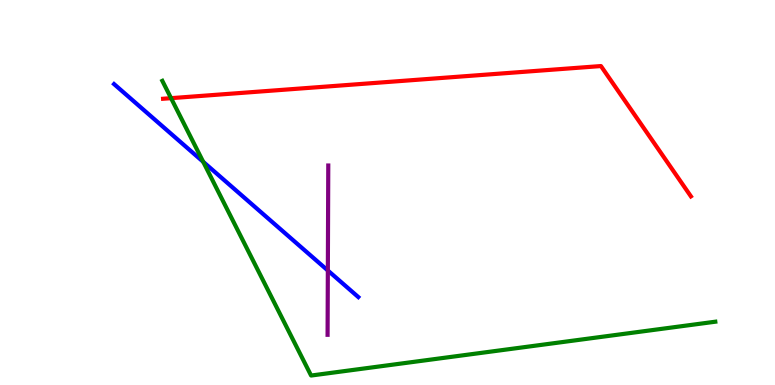[{'lines': ['blue', 'red'], 'intersections': []}, {'lines': ['green', 'red'], 'intersections': [{'x': 2.21, 'y': 7.45}]}, {'lines': ['purple', 'red'], 'intersections': []}, {'lines': ['blue', 'green'], 'intersections': [{'x': 2.62, 'y': 5.8}]}, {'lines': ['blue', 'purple'], 'intersections': [{'x': 4.23, 'y': 2.97}]}, {'lines': ['green', 'purple'], 'intersections': []}]